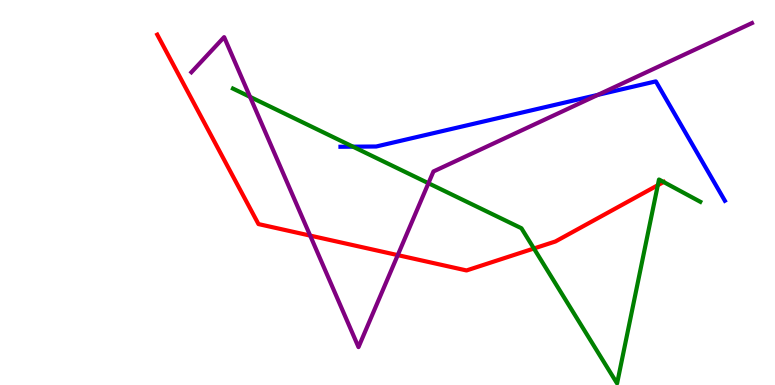[{'lines': ['blue', 'red'], 'intersections': []}, {'lines': ['green', 'red'], 'intersections': [{'x': 6.89, 'y': 3.55}, {'x': 8.49, 'y': 5.19}, {'x': 8.56, 'y': 5.27}]}, {'lines': ['purple', 'red'], 'intersections': [{'x': 4.0, 'y': 3.88}, {'x': 5.13, 'y': 3.37}]}, {'lines': ['blue', 'green'], 'intersections': [{'x': 4.55, 'y': 6.19}]}, {'lines': ['blue', 'purple'], 'intersections': [{'x': 7.71, 'y': 7.54}]}, {'lines': ['green', 'purple'], 'intersections': [{'x': 3.23, 'y': 7.48}, {'x': 5.53, 'y': 5.24}]}]